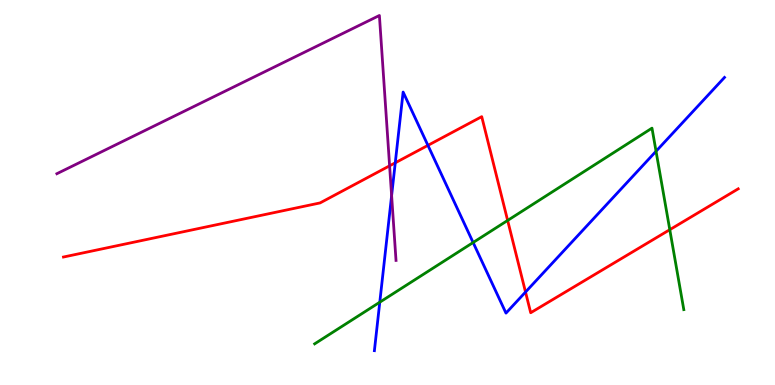[{'lines': ['blue', 'red'], 'intersections': [{'x': 5.1, 'y': 5.77}, {'x': 5.52, 'y': 6.22}, {'x': 6.78, 'y': 2.41}]}, {'lines': ['green', 'red'], 'intersections': [{'x': 6.55, 'y': 4.27}, {'x': 8.64, 'y': 4.03}]}, {'lines': ['purple', 'red'], 'intersections': [{'x': 5.03, 'y': 5.69}]}, {'lines': ['blue', 'green'], 'intersections': [{'x': 4.9, 'y': 2.15}, {'x': 6.1, 'y': 3.7}, {'x': 8.47, 'y': 6.07}]}, {'lines': ['blue', 'purple'], 'intersections': [{'x': 5.05, 'y': 4.92}]}, {'lines': ['green', 'purple'], 'intersections': []}]